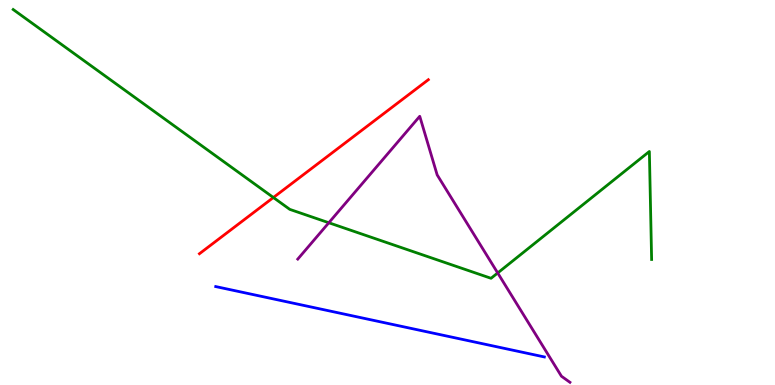[{'lines': ['blue', 'red'], 'intersections': []}, {'lines': ['green', 'red'], 'intersections': [{'x': 3.53, 'y': 4.87}]}, {'lines': ['purple', 'red'], 'intersections': []}, {'lines': ['blue', 'green'], 'intersections': []}, {'lines': ['blue', 'purple'], 'intersections': []}, {'lines': ['green', 'purple'], 'intersections': [{'x': 4.24, 'y': 4.21}, {'x': 6.42, 'y': 2.91}]}]